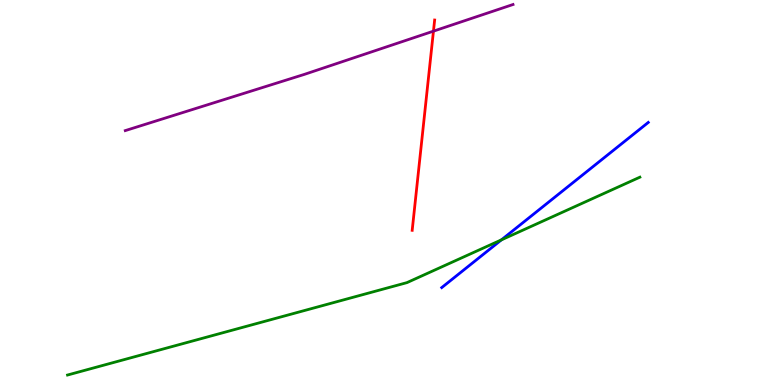[{'lines': ['blue', 'red'], 'intersections': []}, {'lines': ['green', 'red'], 'intersections': []}, {'lines': ['purple', 'red'], 'intersections': [{'x': 5.59, 'y': 9.19}]}, {'lines': ['blue', 'green'], 'intersections': [{'x': 6.47, 'y': 3.77}]}, {'lines': ['blue', 'purple'], 'intersections': []}, {'lines': ['green', 'purple'], 'intersections': []}]